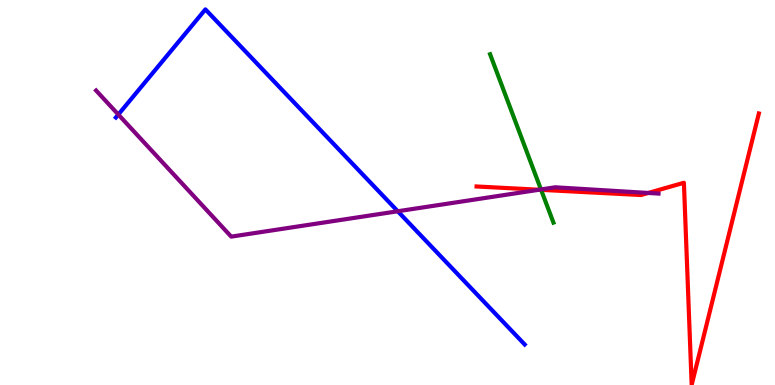[{'lines': ['blue', 'red'], 'intersections': []}, {'lines': ['green', 'red'], 'intersections': [{'x': 6.98, 'y': 5.07}]}, {'lines': ['purple', 'red'], 'intersections': [{'x': 6.96, 'y': 5.07}, {'x': 8.36, 'y': 4.99}]}, {'lines': ['blue', 'green'], 'intersections': []}, {'lines': ['blue', 'purple'], 'intersections': [{'x': 1.53, 'y': 7.02}, {'x': 5.13, 'y': 4.51}]}, {'lines': ['green', 'purple'], 'intersections': [{'x': 6.98, 'y': 5.08}]}]